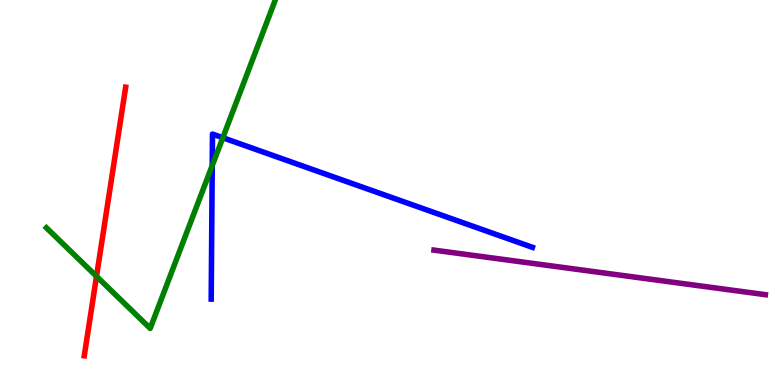[{'lines': ['blue', 'red'], 'intersections': []}, {'lines': ['green', 'red'], 'intersections': [{'x': 1.25, 'y': 2.82}]}, {'lines': ['purple', 'red'], 'intersections': []}, {'lines': ['blue', 'green'], 'intersections': [{'x': 2.74, 'y': 5.7}, {'x': 2.88, 'y': 6.42}]}, {'lines': ['blue', 'purple'], 'intersections': []}, {'lines': ['green', 'purple'], 'intersections': []}]